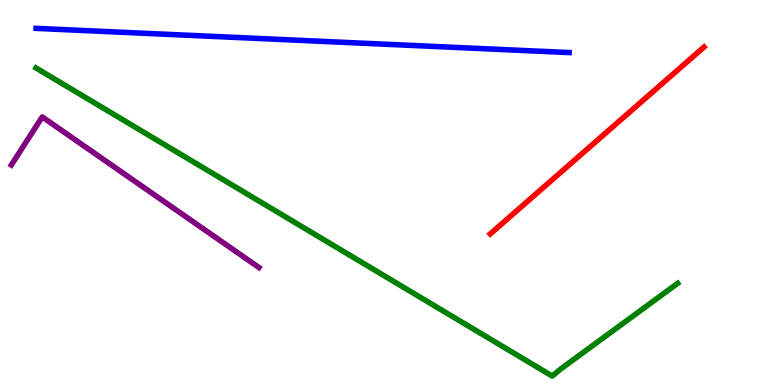[{'lines': ['blue', 'red'], 'intersections': []}, {'lines': ['green', 'red'], 'intersections': []}, {'lines': ['purple', 'red'], 'intersections': []}, {'lines': ['blue', 'green'], 'intersections': []}, {'lines': ['blue', 'purple'], 'intersections': []}, {'lines': ['green', 'purple'], 'intersections': []}]